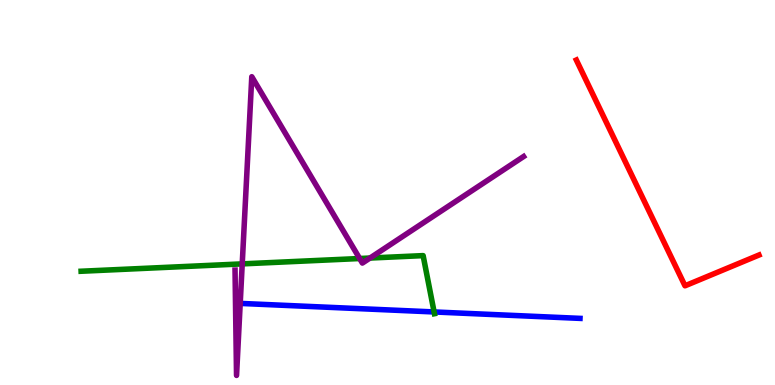[{'lines': ['blue', 'red'], 'intersections': []}, {'lines': ['green', 'red'], 'intersections': []}, {'lines': ['purple', 'red'], 'intersections': []}, {'lines': ['blue', 'green'], 'intersections': [{'x': 5.6, 'y': 1.9}]}, {'lines': ['blue', 'purple'], 'intersections': []}, {'lines': ['green', 'purple'], 'intersections': [{'x': 3.13, 'y': 3.15}, {'x': 4.64, 'y': 3.29}, {'x': 4.77, 'y': 3.3}]}]